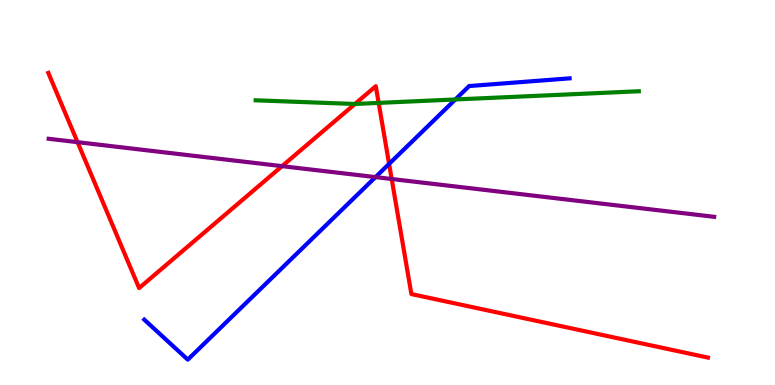[{'lines': ['blue', 'red'], 'intersections': [{'x': 5.02, 'y': 5.74}]}, {'lines': ['green', 'red'], 'intersections': [{'x': 4.58, 'y': 7.3}, {'x': 4.89, 'y': 7.33}]}, {'lines': ['purple', 'red'], 'intersections': [{'x': 1.0, 'y': 6.31}, {'x': 3.64, 'y': 5.68}, {'x': 5.05, 'y': 5.35}]}, {'lines': ['blue', 'green'], 'intersections': [{'x': 5.88, 'y': 7.42}]}, {'lines': ['blue', 'purple'], 'intersections': [{'x': 4.85, 'y': 5.4}]}, {'lines': ['green', 'purple'], 'intersections': []}]